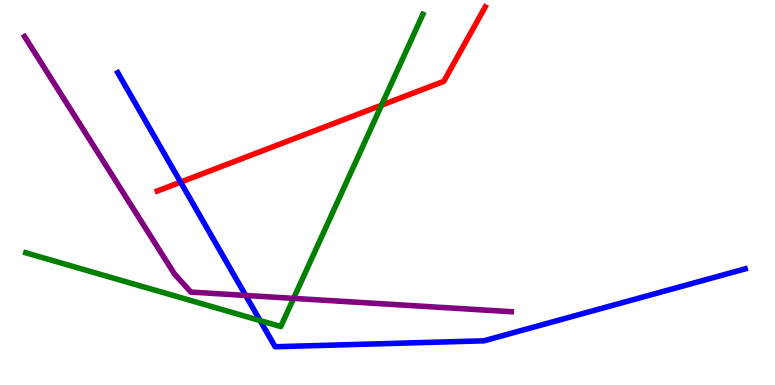[{'lines': ['blue', 'red'], 'intersections': [{'x': 2.33, 'y': 5.27}]}, {'lines': ['green', 'red'], 'intersections': [{'x': 4.92, 'y': 7.27}]}, {'lines': ['purple', 'red'], 'intersections': []}, {'lines': ['blue', 'green'], 'intersections': [{'x': 3.36, 'y': 1.67}]}, {'lines': ['blue', 'purple'], 'intersections': [{'x': 3.17, 'y': 2.33}]}, {'lines': ['green', 'purple'], 'intersections': [{'x': 3.79, 'y': 2.25}]}]